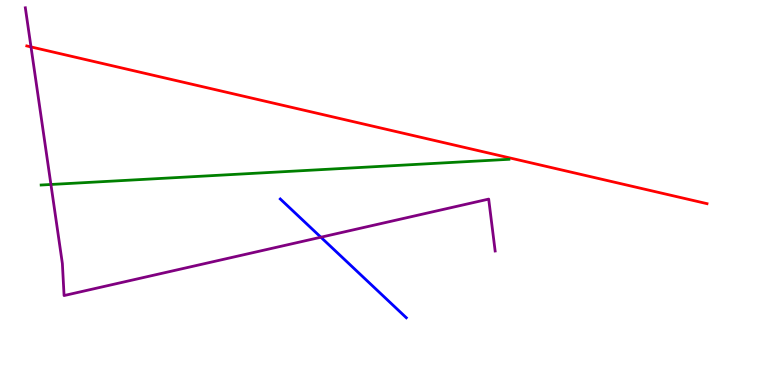[{'lines': ['blue', 'red'], 'intersections': []}, {'lines': ['green', 'red'], 'intersections': []}, {'lines': ['purple', 'red'], 'intersections': [{'x': 0.4, 'y': 8.78}]}, {'lines': ['blue', 'green'], 'intersections': []}, {'lines': ['blue', 'purple'], 'intersections': [{'x': 4.14, 'y': 3.84}]}, {'lines': ['green', 'purple'], 'intersections': [{'x': 0.657, 'y': 5.21}]}]